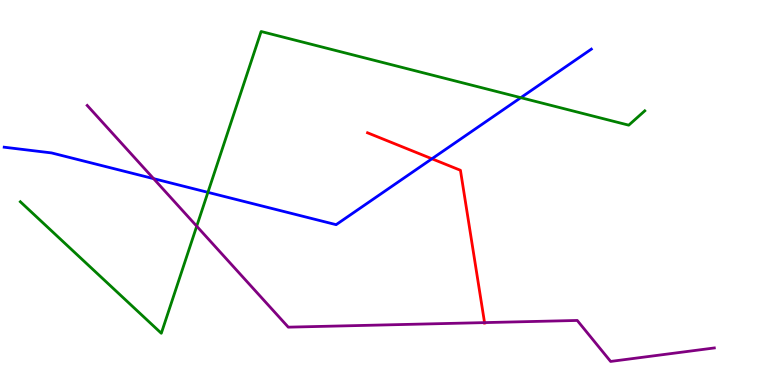[{'lines': ['blue', 'red'], 'intersections': [{'x': 5.57, 'y': 5.88}]}, {'lines': ['green', 'red'], 'intersections': []}, {'lines': ['purple', 'red'], 'intersections': [{'x': 6.25, 'y': 1.62}]}, {'lines': ['blue', 'green'], 'intersections': [{'x': 2.68, 'y': 5.0}, {'x': 6.72, 'y': 7.46}]}, {'lines': ['blue', 'purple'], 'intersections': [{'x': 1.98, 'y': 5.36}]}, {'lines': ['green', 'purple'], 'intersections': [{'x': 2.54, 'y': 4.12}]}]